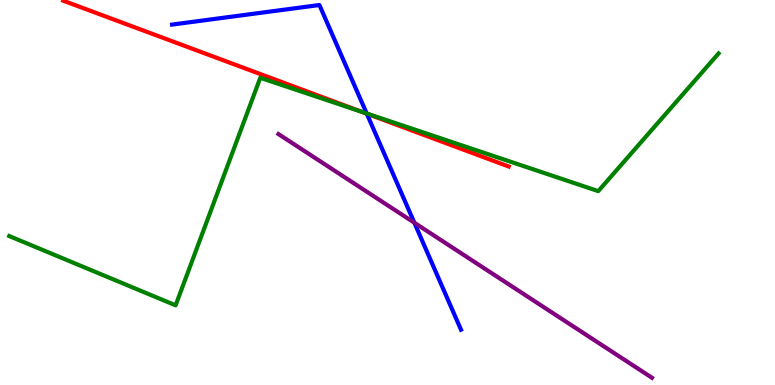[{'lines': ['blue', 'red'], 'intersections': [{'x': 4.73, 'y': 7.05}]}, {'lines': ['green', 'red'], 'intersections': [{'x': 4.67, 'y': 7.09}]}, {'lines': ['purple', 'red'], 'intersections': []}, {'lines': ['blue', 'green'], 'intersections': [{'x': 4.73, 'y': 7.05}]}, {'lines': ['blue', 'purple'], 'intersections': [{'x': 5.35, 'y': 4.21}]}, {'lines': ['green', 'purple'], 'intersections': []}]